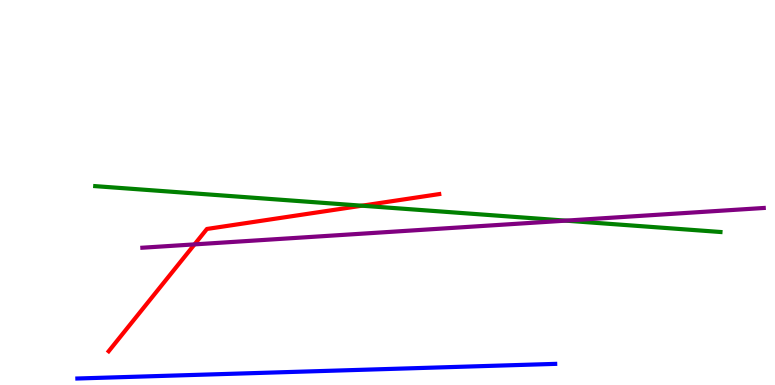[{'lines': ['blue', 'red'], 'intersections': []}, {'lines': ['green', 'red'], 'intersections': [{'x': 4.67, 'y': 4.66}]}, {'lines': ['purple', 'red'], 'intersections': [{'x': 2.51, 'y': 3.65}]}, {'lines': ['blue', 'green'], 'intersections': []}, {'lines': ['blue', 'purple'], 'intersections': []}, {'lines': ['green', 'purple'], 'intersections': [{'x': 7.3, 'y': 4.27}]}]